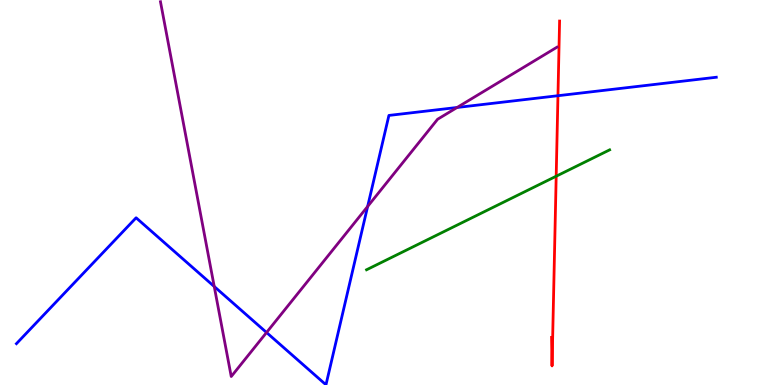[{'lines': ['blue', 'red'], 'intersections': [{'x': 7.2, 'y': 7.51}]}, {'lines': ['green', 'red'], 'intersections': [{'x': 7.18, 'y': 5.42}]}, {'lines': ['purple', 'red'], 'intersections': []}, {'lines': ['blue', 'green'], 'intersections': []}, {'lines': ['blue', 'purple'], 'intersections': [{'x': 2.76, 'y': 2.56}, {'x': 3.44, 'y': 1.36}, {'x': 4.74, 'y': 4.64}, {'x': 5.9, 'y': 7.21}]}, {'lines': ['green', 'purple'], 'intersections': []}]